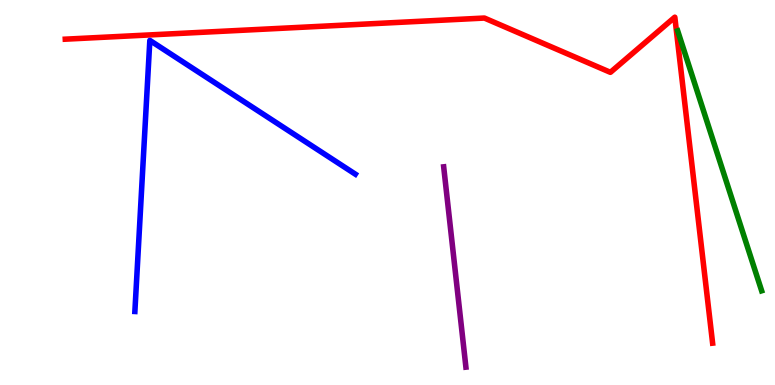[{'lines': ['blue', 'red'], 'intersections': []}, {'lines': ['green', 'red'], 'intersections': []}, {'lines': ['purple', 'red'], 'intersections': []}, {'lines': ['blue', 'green'], 'intersections': []}, {'lines': ['blue', 'purple'], 'intersections': []}, {'lines': ['green', 'purple'], 'intersections': []}]